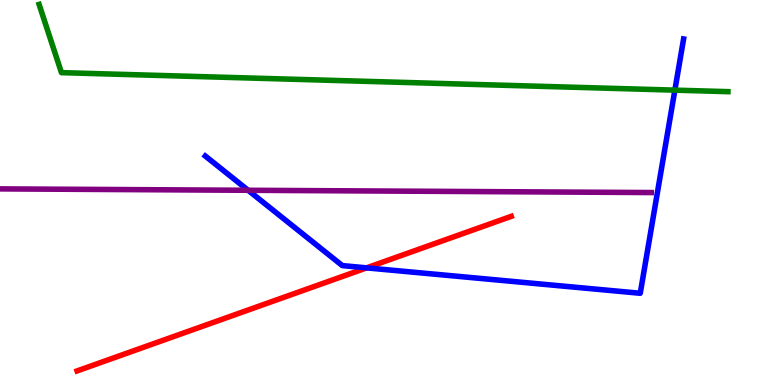[{'lines': ['blue', 'red'], 'intersections': [{'x': 4.73, 'y': 3.04}]}, {'lines': ['green', 'red'], 'intersections': []}, {'lines': ['purple', 'red'], 'intersections': []}, {'lines': ['blue', 'green'], 'intersections': [{'x': 8.71, 'y': 7.66}]}, {'lines': ['blue', 'purple'], 'intersections': [{'x': 3.2, 'y': 5.06}]}, {'lines': ['green', 'purple'], 'intersections': []}]